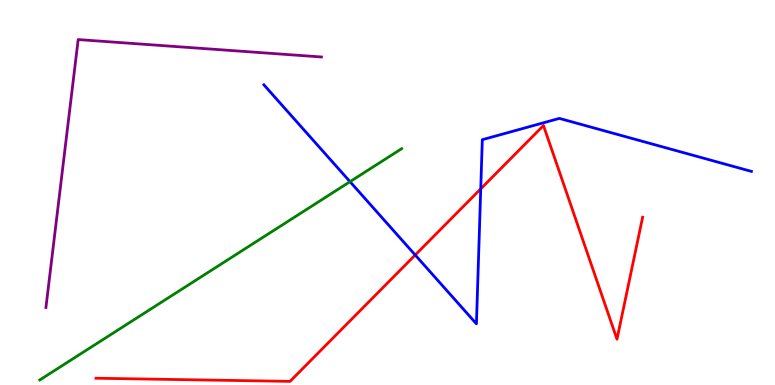[{'lines': ['blue', 'red'], 'intersections': [{'x': 5.36, 'y': 3.38}, {'x': 6.2, 'y': 5.09}]}, {'lines': ['green', 'red'], 'intersections': []}, {'lines': ['purple', 'red'], 'intersections': []}, {'lines': ['blue', 'green'], 'intersections': [{'x': 4.52, 'y': 5.28}]}, {'lines': ['blue', 'purple'], 'intersections': []}, {'lines': ['green', 'purple'], 'intersections': []}]